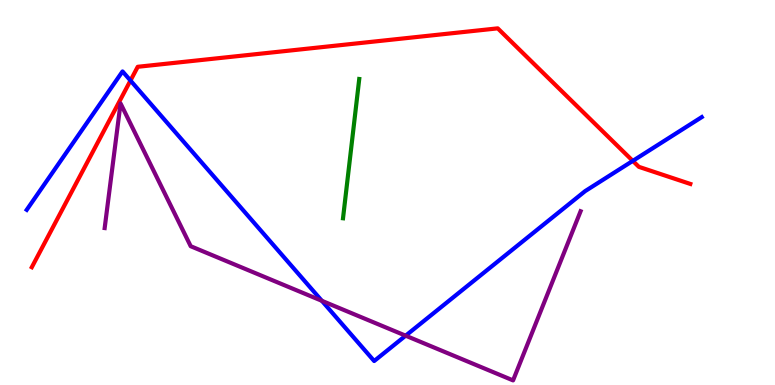[{'lines': ['blue', 'red'], 'intersections': [{'x': 1.68, 'y': 7.91}, {'x': 8.16, 'y': 5.82}]}, {'lines': ['green', 'red'], 'intersections': []}, {'lines': ['purple', 'red'], 'intersections': []}, {'lines': ['blue', 'green'], 'intersections': []}, {'lines': ['blue', 'purple'], 'intersections': [{'x': 4.15, 'y': 2.19}, {'x': 5.23, 'y': 1.28}]}, {'lines': ['green', 'purple'], 'intersections': []}]